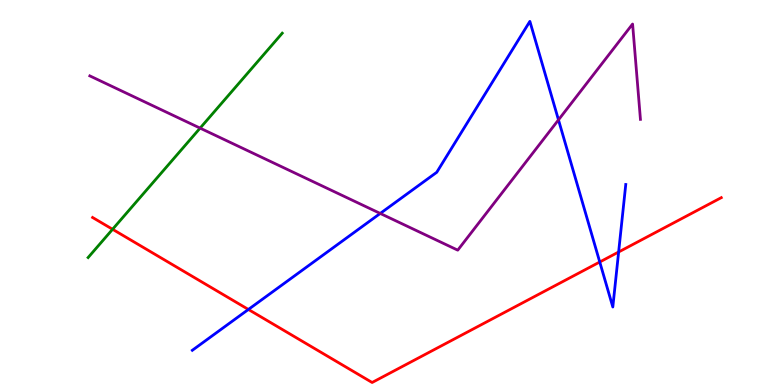[{'lines': ['blue', 'red'], 'intersections': [{'x': 3.21, 'y': 1.96}, {'x': 7.74, 'y': 3.19}, {'x': 7.98, 'y': 3.45}]}, {'lines': ['green', 'red'], 'intersections': [{'x': 1.45, 'y': 4.04}]}, {'lines': ['purple', 'red'], 'intersections': []}, {'lines': ['blue', 'green'], 'intersections': []}, {'lines': ['blue', 'purple'], 'intersections': [{'x': 4.91, 'y': 4.46}, {'x': 7.21, 'y': 6.89}]}, {'lines': ['green', 'purple'], 'intersections': [{'x': 2.58, 'y': 6.67}]}]